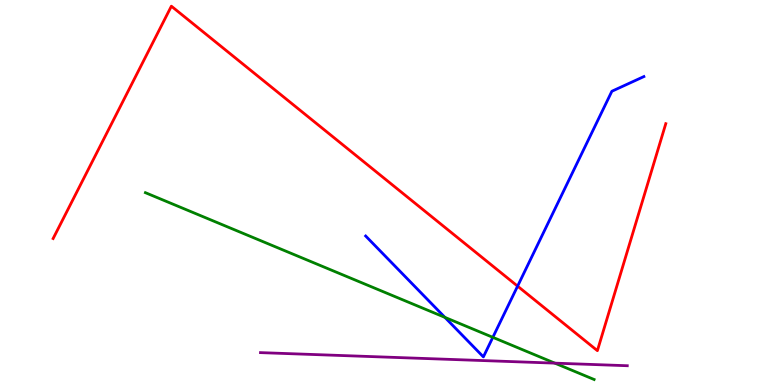[{'lines': ['blue', 'red'], 'intersections': [{'x': 6.68, 'y': 2.57}]}, {'lines': ['green', 'red'], 'intersections': []}, {'lines': ['purple', 'red'], 'intersections': []}, {'lines': ['blue', 'green'], 'intersections': [{'x': 5.74, 'y': 1.76}, {'x': 6.36, 'y': 1.24}]}, {'lines': ['blue', 'purple'], 'intersections': []}, {'lines': ['green', 'purple'], 'intersections': [{'x': 7.16, 'y': 0.568}]}]